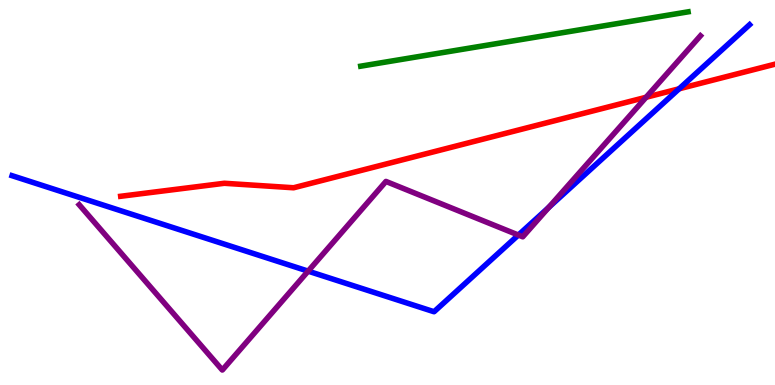[{'lines': ['blue', 'red'], 'intersections': [{'x': 8.76, 'y': 7.69}]}, {'lines': ['green', 'red'], 'intersections': []}, {'lines': ['purple', 'red'], 'intersections': [{'x': 8.34, 'y': 7.47}]}, {'lines': ['blue', 'green'], 'intersections': []}, {'lines': ['blue', 'purple'], 'intersections': [{'x': 3.98, 'y': 2.96}, {'x': 6.69, 'y': 3.9}, {'x': 7.08, 'y': 4.61}]}, {'lines': ['green', 'purple'], 'intersections': []}]